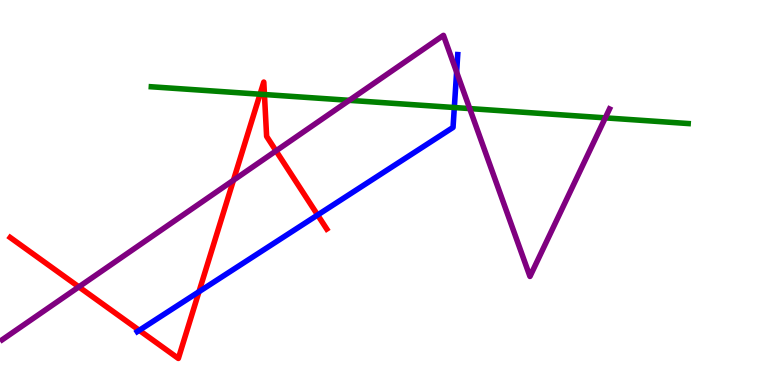[{'lines': ['blue', 'red'], 'intersections': [{'x': 1.8, 'y': 1.42}, {'x': 2.57, 'y': 2.42}, {'x': 4.1, 'y': 4.42}]}, {'lines': ['green', 'red'], 'intersections': [{'x': 3.36, 'y': 7.55}, {'x': 3.41, 'y': 7.54}]}, {'lines': ['purple', 'red'], 'intersections': [{'x': 1.02, 'y': 2.55}, {'x': 3.01, 'y': 5.32}, {'x': 3.56, 'y': 6.08}]}, {'lines': ['blue', 'green'], 'intersections': [{'x': 5.86, 'y': 7.21}]}, {'lines': ['blue', 'purple'], 'intersections': [{'x': 5.89, 'y': 8.13}]}, {'lines': ['green', 'purple'], 'intersections': [{'x': 4.51, 'y': 7.39}, {'x': 6.06, 'y': 7.18}, {'x': 7.81, 'y': 6.94}]}]